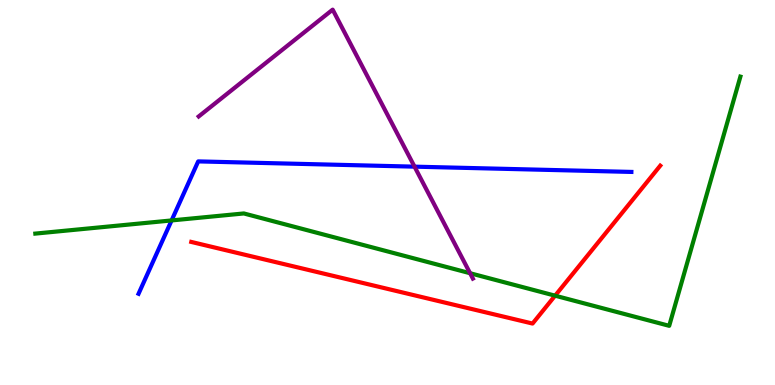[{'lines': ['blue', 'red'], 'intersections': []}, {'lines': ['green', 'red'], 'intersections': [{'x': 7.16, 'y': 2.32}]}, {'lines': ['purple', 'red'], 'intersections': []}, {'lines': ['blue', 'green'], 'intersections': [{'x': 2.21, 'y': 4.27}]}, {'lines': ['blue', 'purple'], 'intersections': [{'x': 5.35, 'y': 5.67}]}, {'lines': ['green', 'purple'], 'intersections': [{'x': 6.07, 'y': 2.9}]}]